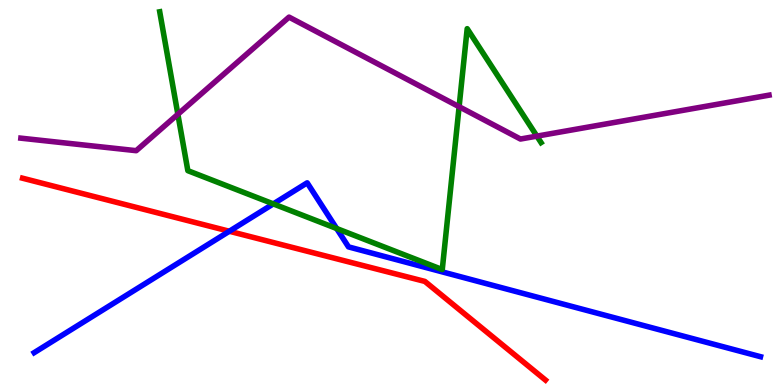[{'lines': ['blue', 'red'], 'intersections': [{'x': 2.96, 'y': 3.99}]}, {'lines': ['green', 'red'], 'intersections': []}, {'lines': ['purple', 'red'], 'intersections': []}, {'lines': ['blue', 'green'], 'intersections': [{'x': 3.53, 'y': 4.7}, {'x': 4.34, 'y': 4.06}]}, {'lines': ['blue', 'purple'], 'intersections': []}, {'lines': ['green', 'purple'], 'intersections': [{'x': 2.3, 'y': 7.03}, {'x': 5.92, 'y': 7.23}, {'x': 6.93, 'y': 6.46}]}]